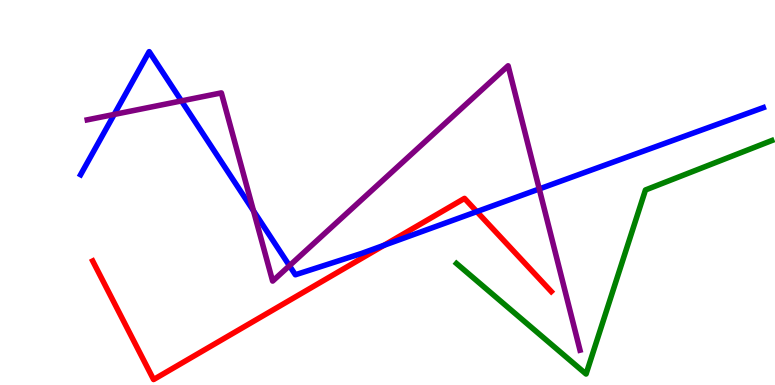[{'lines': ['blue', 'red'], 'intersections': [{'x': 4.96, 'y': 3.63}, {'x': 6.15, 'y': 4.5}]}, {'lines': ['green', 'red'], 'intersections': []}, {'lines': ['purple', 'red'], 'intersections': []}, {'lines': ['blue', 'green'], 'intersections': []}, {'lines': ['blue', 'purple'], 'intersections': [{'x': 1.47, 'y': 7.03}, {'x': 2.34, 'y': 7.38}, {'x': 3.27, 'y': 4.52}, {'x': 3.73, 'y': 3.1}, {'x': 6.96, 'y': 5.09}]}, {'lines': ['green', 'purple'], 'intersections': []}]